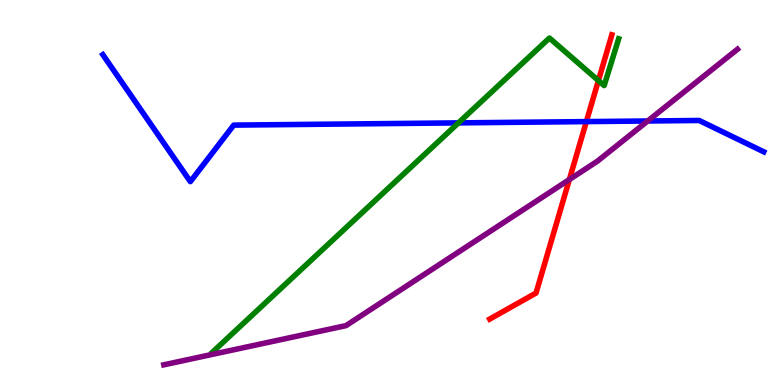[{'lines': ['blue', 'red'], 'intersections': [{'x': 7.57, 'y': 6.84}]}, {'lines': ['green', 'red'], 'intersections': [{'x': 7.72, 'y': 7.91}]}, {'lines': ['purple', 'red'], 'intersections': [{'x': 7.35, 'y': 5.34}]}, {'lines': ['blue', 'green'], 'intersections': [{'x': 5.92, 'y': 6.81}]}, {'lines': ['blue', 'purple'], 'intersections': [{'x': 8.36, 'y': 6.86}]}, {'lines': ['green', 'purple'], 'intersections': []}]